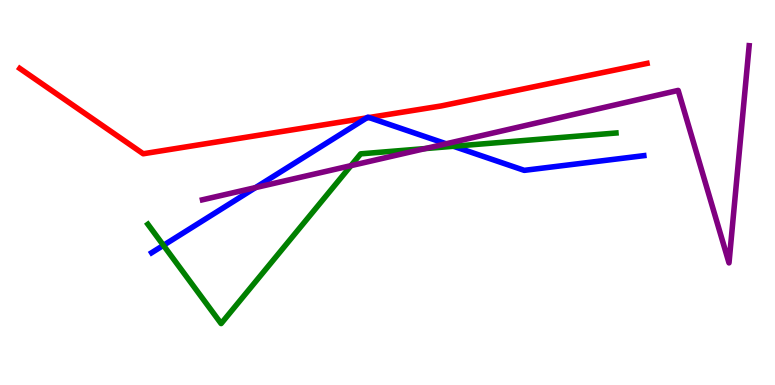[{'lines': ['blue', 'red'], 'intersections': [{'x': 4.73, 'y': 6.94}, {'x': 4.76, 'y': 6.95}]}, {'lines': ['green', 'red'], 'intersections': []}, {'lines': ['purple', 'red'], 'intersections': []}, {'lines': ['blue', 'green'], 'intersections': [{'x': 2.11, 'y': 3.63}, {'x': 5.85, 'y': 6.2}]}, {'lines': ['blue', 'purple'], 'intersections': [{'x': 3.3, 'y': 5.13}, {'x': 5.76, 'y': 6.27}]}, {'lines': ['green', 'purple'], 'intersections': [{'x': 4.53, 'y': 5.7}, {'x': 5.49, 'y': 6.14}]}]